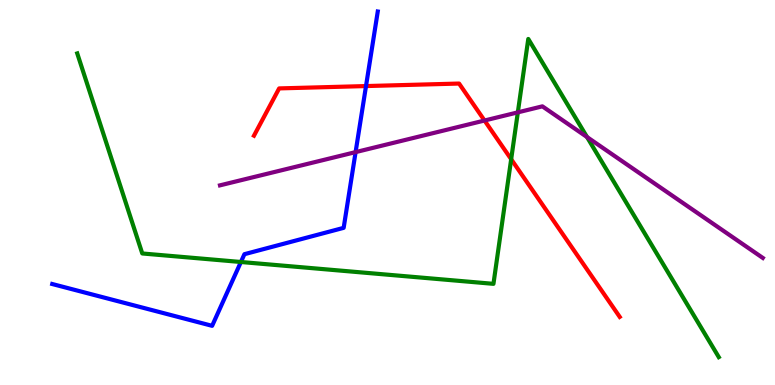[{'lines': ['blue', 'red'], 'intersections': [{'x': 4.72, 'y': 7.76}]}, {'lines': ['green', 'red'], 'intersections': [{'x': 6.6, 'y': 5.86}]}, {'lines': ['purple', 'red'], 'intersections': [{'x': 6.25, 'y': 6.87}]}, {'lines': ['blue', 'green'], 'intersections': [{'x': 3.11, 'y': 3.19}]}, {'lines': ['blue', 'purple'], 'intersections': [{'x': 4.59, 'y': 6.05}]}, {'lines': ['green', 'purple'], 'intersections': [{'x': 6.68, 'y': 7.08}, {'x': 7.57, 'y': 6.44}]}]